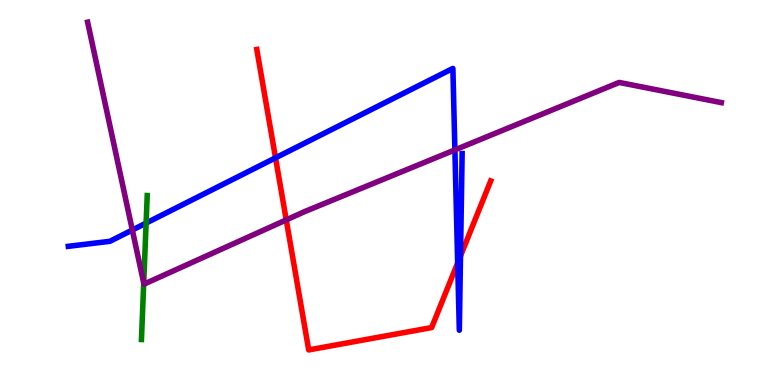[{'lines': ['blue', 'red'], 'intersections': [{'x': 3.56, 'y': 5.9}, {'x': 5.91, 'y': 3.17}, {'x': 5.94, 'y': 3.35}]}, {'lines': ['green', 'red'], 'intersections': []}, {'lines': ['purple', 'red'], 'intersections': [{'x': 3.69, 'y': 4.29}]}, {'lines': ['blue', 'green'], 'intersections': [{'x': 1.89, 'y': 4.21}]}, {'lines': ['blue', 'purple'], 'intersections': [{'x': 1.71, 'y': 4.03}, {'x': 5.87, 'y': 6.11}]}, {'lines': ['green', 'purple'], 'intersections': [{'x': 1.85, 'y': 2.65}]}]